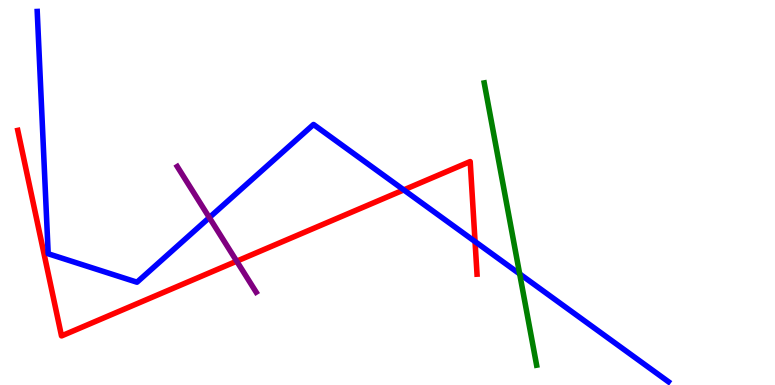[{'lines': ['blue', 'red'], 'intersections': [{'x': 5.21, 'y': 5.07}, {'x': 6.13, 'y': 3.73}]}, {'lines': ['green', 'red'], 'intersections': []}, {'lines': ['purple', 'red'], 'intersections': [{'x': 3.05, 'y': 3.22}]}, {'lines': ['blue', 'green'], 'intersections': [{'x': 6.71, 'y': 2.89}]}, {'lines': ['blue', 'purple'], 'intersections': [{'x': 2.7, 'y': 4.35}]}, {'lines': ['green', 'purple'], 'intersections': []}]